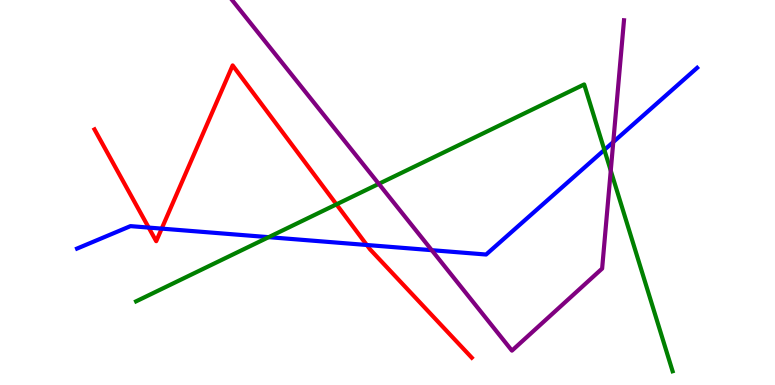[{'lines': ['blue', 'red'], 'intersections': [{'x': 1.92, 'y': 4.09}, {'x': 2.09, 'y': 4.06}, {'x': 4.73, 'y': 3.64}]}, {'lines': ['green', 'red'], 'intersections': [{'x': 4.34, 'y': 4.69}]}, {'lines': ['purple', 'red'], 'intersections': []}, {'lines': ['blue', 'green'], 'intersections': [{'x': 3.47, 'y': 3.84}, {'x': 7.8, 'y': 6.11}]}, {'lines': ['blue', 'purple'], 'intersections': [{'x': 5.57, 'y': 3.5}, {'x': 7.91, 'y': 6.31}]}, {'lines': ['green', 'purple'], 'intersections': [{'x': 4.89, 'y': 5.22}, {'x': 7.88, 'y': 5.57}]}]